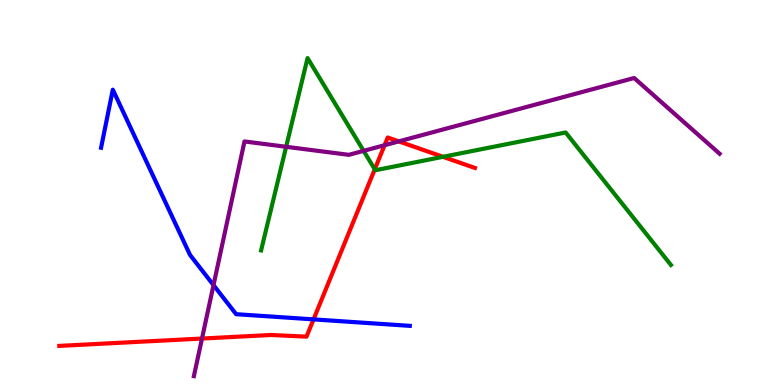[{'lines': ['blue', 'red'], 'intersections': [{'x': 4.05, 'y': 1.7}]}, {'lines': ['green', 'red'], 'intersections': [{'x': 4.84, 'y': 5.6}, {'x': 5.72, 'y': 5.93}]}, {'lines': ['purple', 'red'], 'intersections': [{'x': 2.61, 'y': 1.21}, {'x': 4.96, 'y': 6.23}, {'x': 5.15, 'y': 6.33}]}, {'lines': ['blue', 'green'], 'intersections': []}, {'lines': ['blue', 'purple'], 'intersections': [{'x': 2.75, 'y': 2.59}]}, {'lines': ['green', 'purple'], 'intersections': [{'x': 3.69, 'y': 6.19}, {'x': 4.69, 'y': 6.08}]}]